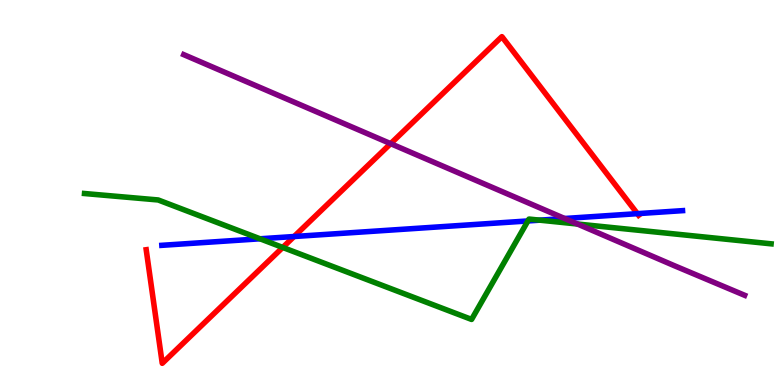[{'lines': ['blue', 'red'], 'intersections': [{'x': 3.79, 'y': 3.86}, {'x': 8.22, 'y': 4.45}]}, {'lines': ['green', 'red'], 'intersections': [{'x': 3.65, 'y': 3.57}]}, {'lines': ['purple', 'red'], 'intersections': [{'x': 5.04, 'y': 6.27}]}, {'lines': ['blue', 'green'], 'intersections': [{'x': 3.36, 'y': 3.8}, {'x': 6.81, 'y': 4.26}, {'x': 6.96, 'y': 4.28}]}, {'lines': ['blue', 'purple'], 'intersections': [{'x': 7.29, 'y': 4.32}]}, {'lines': ['green', 'purple'], 'intersections': [{'x': 7.45, 'y': 4.18}]}]